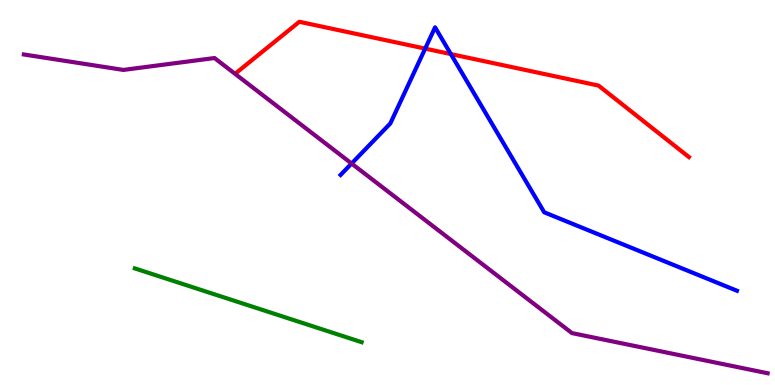[{'lines': ['blue', 'red'], 'intersections': [{'x': 5.49, 'y': 8.74}, {'x': 5.82, 'y': 8.6}]}, {'lines': ['green', 'red'], 'intersections': []}, {'lines': ['purple', 'red'], 'intersections': []}, {'lines': ['blue', 'green'], 'intersections': []}, {'lines': ['blue', 'purple'], 'intersections': [{'x': 4.54, 'y': 5.75}]}, {'lines': ['green', 'purple'], 'intersections': []}]